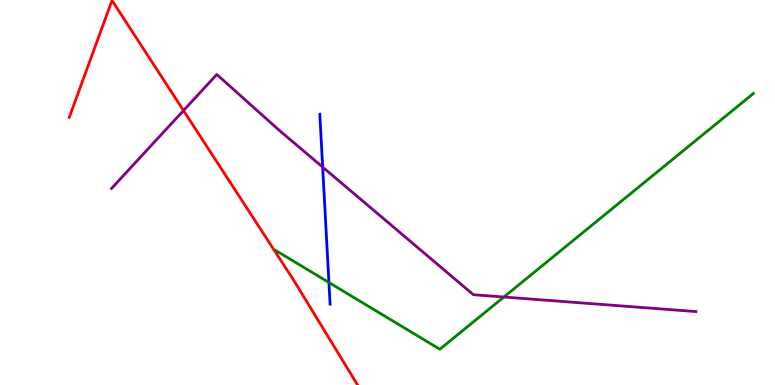[{'lines': ['blue', 'red'], 'intersections': []}, {'lines': ['green', 'red'], 'intersections': []}, {'lines': ['purple', 'red'], 'intersections': [{'x': 2.37, 'y': 7.13}]}, {'lines': ['blue', 'green'], 'intersections': [{'x': 4.24, 'y': 2.66}]}, {'lines': ['blue', 'purple'], 'intersections': [{'x': 4.16, 'y': 5.66}]}, {'lines': ['green', 'purple'], 'intersections': [{'x': 6.5, 'y': 2.29}]}]